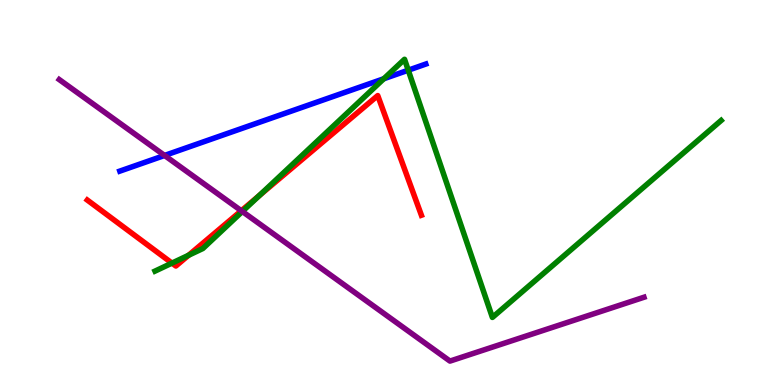[{'lines': ['blue', 'red'], 'intersections': []}, {'lines': ['green', 'red'], 'intersections': [{'x': 2.22, 'y': 3.17}, {'x': 2.43, 'y': 3.37}, {'x': 3.34, 'y': 4.92}]}, {'lines': ['purple', 'red'], 'intersections': [{'x': 3.11, 'y': 4.53}]}, {'lines': ['blue', 'green'], 'intersections': [{'x': 4.95, 'y': 7.95}, {'x': 5.27, 'y': 8.18}]}, {'lines': ['blue', 'purple'], 'intersections': [{'x': 2.12, 'y': 5.96}]}, {'lines': ['green', 'purple'], 'intersections': [{'x': 3.13, 'y': 4.51}]}]